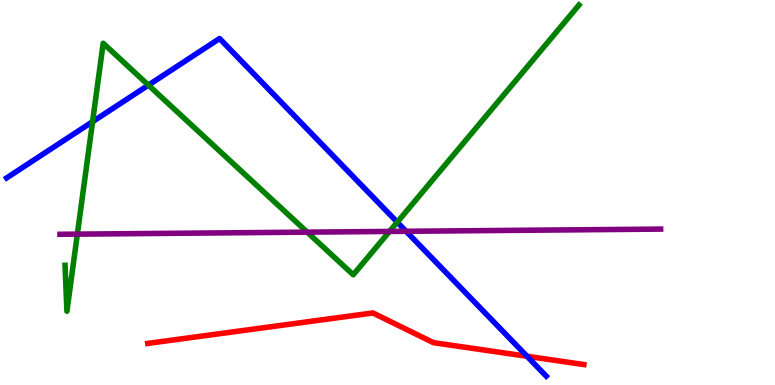[{'lines': ['blue', 'red'], 'intersections': [{'x': 6.8, 'y': 0.746}]}, {'lines': ['green', 'red'], 'intersections': []}, {'lines': ['purple', 'red'], 'intersections': []}, {'lines': ['blue', 'green'], 'intersections': [{'x': 1.19, 'y': 6.84}, {'x': 1.91, 'y': 7.79}, {'x': 5.13, 'y': 4.23}]}, {'lines': ['blue', 'purple'], 'intersections': [{'x': 5.24, 'y': 3.99}]}, {'lines': ['green', 'purple'], 'intersections': [{'x': 0.998, 'y': 3.92}, {'x': 3.96, 'y': 3.97}, {'x': 5.03, 'y': 3.99}]}]